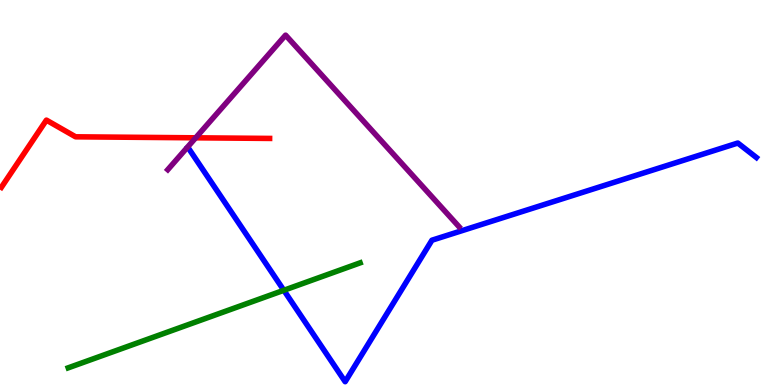[{'lines': ['blue', 'red'], 'intersections': []}, {'lines': ['green', 'red'], 'intersections': []}, {'lines': ['purple', 'red'], 'intersections': [{'x': 2.52, 'y': 6.42}]}, {'lines': ['blue', 'green'], 'intersections': [{'x': 3.66, 'y': 2.46}]}, {'lines': ['blue', 'purple'], 'intersections': []}, {'lines': ['green', 'purple'], 'intersections': []}]